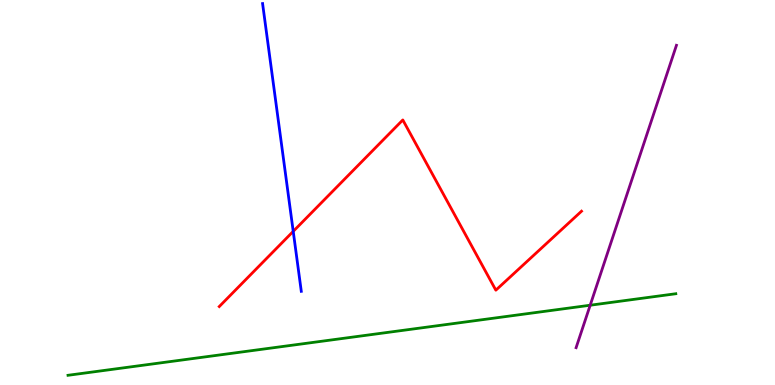[{'lines': ['blue', 'red'], 'intersections': [{'x': 3.78, 'y': 3.99}]}, {'lines': ['green', 'red'], 'intersections': []}, {'lines': ['purple', 'red'], 'intersections': []}, {'lines': ['blue', 'green'], 'intersections': []}, {'lines': ['blue', 'purple'], 'intersections': []}, {'lines': ['green', 'purple'], 'intersections': [{'x': 7.62, 'y': 2.07}]}]